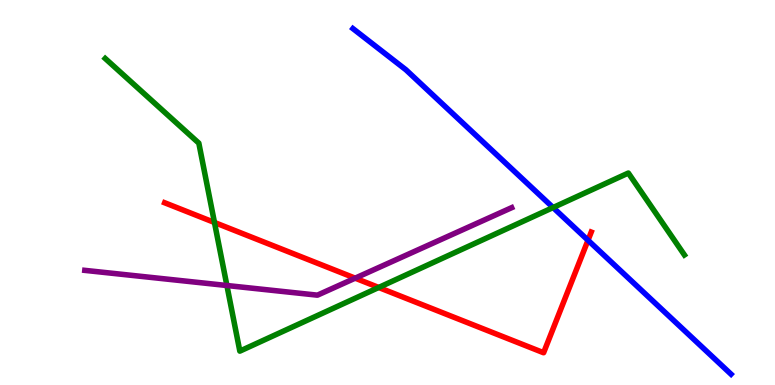[{'lines': ['blue', 'red'], 'intersections': [{'x': 7.59, 'y': 3.76}]}, {'lines': ['green', 'red'], 'intersections': [{'x': 2.77, 'y': 4.22}, {'x': 4.89, 'y': 2.53}]}, {'lines': ['purple', 'red'], 'intersections': [{'x': 4.58, 'y': 2.78}]}, {'lines': ['blue', 'green'], 'intersections': [{'x': 7.14, 'y': 4.61}]}, {'lines': ['blue', 'purple'], 'intersections': []}, {'lines': ['green', 'purple'], 'intersections': [{'x': 2.93, 'y': 2.58}]}]